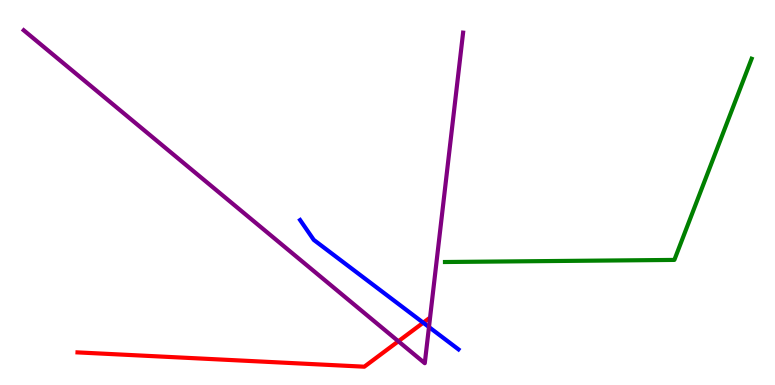[{'lines': ['blue', 'red'], 'intersections': [{'x': 5.46, 'y': 1.62}]}, {'lines': ['green', 'red'], 'intersections': []}, {'lines': ['purple', 'red'], 'intersections': [{'x': 5.14, 'y': 1.14}]}, {'lines': ['blue', 'green'], 'intersections': []}, {'lines': ['blue', 'purple'], 'intersections': [{'x': 5.54, 'y': 1.51}]}, {'lines': ['green', 'purple'], 'intersections': []}]